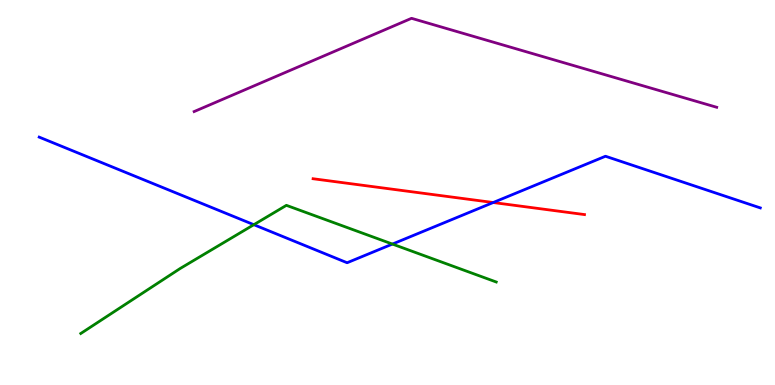[{'lines': ['blue', 'red'], 'intersections': [{'x': 6.36, 'y': 4.74}]}, {'lines': ['green', 'red'], 'intersections': []}, {'lines': ['purple', 'red'], 'intersections': []}, {'lines': ['blue', 'green'], 'intersections': [{'x': 3.28, 'y': 4.16}, {'x': 5.06, 'y': 3.66}]}, {'lines': ['blue', 'purple'], 'intersections': []}, {'lines': ['green', 'purple'], 'intersections': []}]